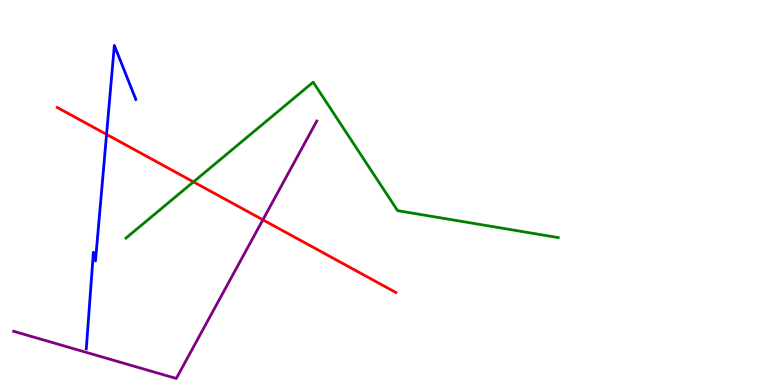[{'lines': ['blue', 'red'], 'intersections': [{'x': 1.37, 'y': 6.51}]}, {'lines': ['green', 'red'], 'intersections': [{'x': 2.5, 'y': 5.28}]}, {'lines': ['purple', 'red'], 'intersections': [{'x': 3.39, 'y': 4.29}]}, {'lines': ['blue', 'green'], 'intersections': []}, {'lines': ['blue', 'purple'], 'intersections': []}, {'lines': ['green', 'purple'], 'intersections': []}]